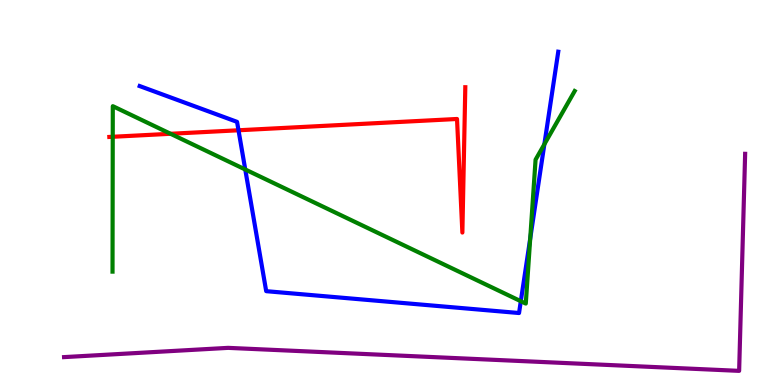[{'lines': ['blue', 'red'], 'intersections': [{'x': 3.08, 'y': 6.62}]}, {'lines': ['green', 'red'], 'intersections': [{'x': 1.45, 'y': 6.45}, {'x': 2.2, 'y': 6.53}]}, {'lines': ['purple', 'red'], 'intersections': []}, {'lines': ['blue', 'green'], 'intersections': [{'x': 3.16, 'y': 5.6}, {'x': 6.72, 'y': 2.18}, {'x': 6.84, 'y': 3.8}, {'x': 7.02, 'y': 6.25}]}, {'lines': ['blue', 'purple'], 'intersections': []}, {'lines': ['green', 'purple'], 'intersections': []}]